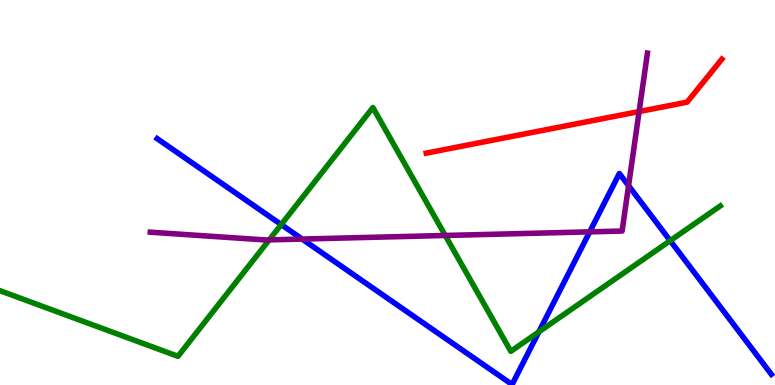[{'lines': ['blue', 'red'], 'intersections': []}, {'lines': ['green', 'red'], 'intersections': []}, {'lines': ['purple', 'red'], 'intersections': [{'x': 8.25, 'y': 7.1}]}, {'lines': ['blue', 'green'], 'intersections': [{'x': 3.63, 'y': 4.17}, {'x': 6.95, 'y': 1.38}, {'x': 8.65, 'y': 3.75}]}, {'lines': ['blue', 'purple'], 'intersections': [{'x': 3.9, 'y': 3.79}, {'x': 7.61, 'y': 3.98}, {'x': 8.11, 'y': 5.18}]}, {'lines': ['green', 'purple'], 'intersections': [{'x': 3.47, 'y': 3.77}, {'x': 5.75, 'y': 3.88}]}]